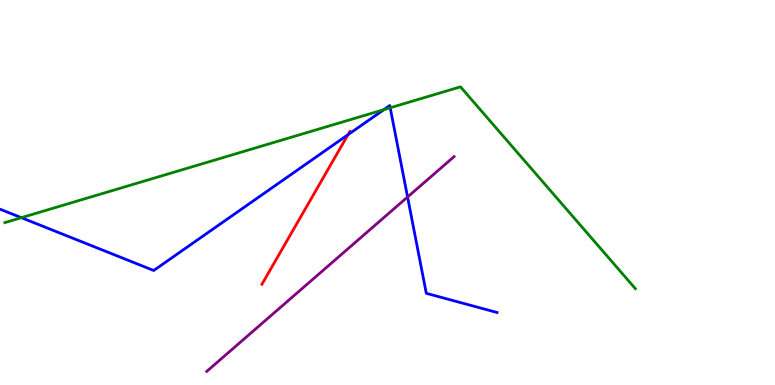[{'lines': ['blue', 'red'], 'intersections': [{'x': 4.49, 'y': 6.5}]}, {'lines': ['green', 'red'], 'intersections': []}, {'lines': ['purple', 'red'], 'intersections': []}, {'lines': ['blue', 'green'], 'intersections': [{'x': 0.276, 'y': 4.35}, {'x': 4.95, 'y': 7.15}, {'x': 5.03, 'y': 7.2}]}, {'lines': ['blue', 'purple'], 'intersections': [{'x': 5.26, 'y': 4.88}]}, {'lines': ['green', 'purple'], 'intersections': []}]